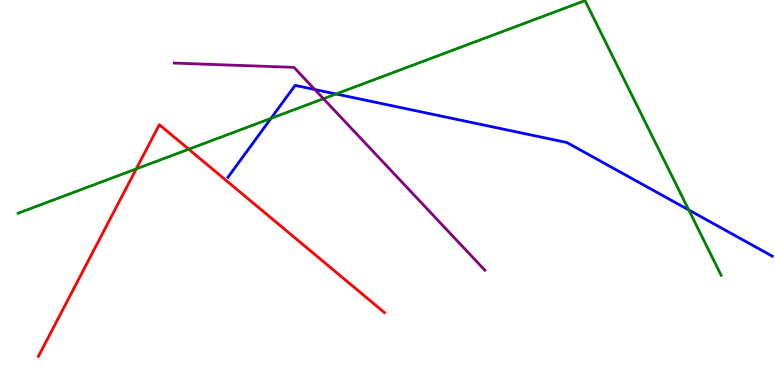[{'lines': ['blue', 'red'], 'intersections': []}, {'lines': ['green', 'red'], 'intersections': [{'x': 1.76, 'y': 5.61}, {'x': 2.44, 'y': 6.12}]}, {'lines': ['purple', 'red'], 'intersections': []}, {'lines': ['blue', 'green'], 'intersections': [{'x': 3.5, 'y': 6.93}, {'x': 4.34, 'y': 7.56}, {'x': 8.89, 'y': 4.55}]}, {'lines': ['blue', 'purple'], 'intersections': [{'x': 4.06, 'y': 7.68}]}, {'lines': ['green', 'purple'], 'intersections': [{'x': 4.17, 'y': 7.44}]}]